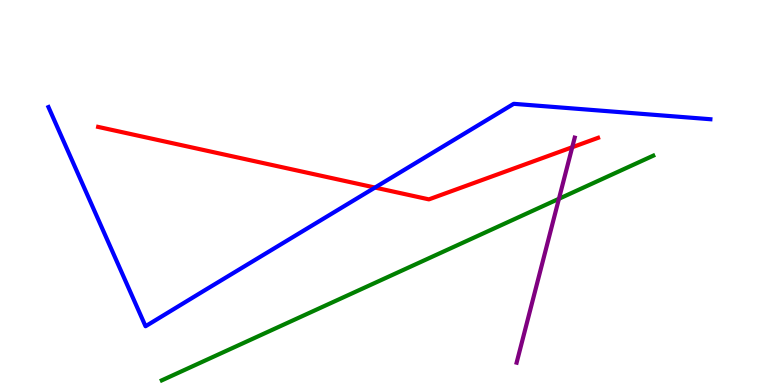[{'lines': ['blue', 'red'], 'intersections': [{'x': 4.84, 'y': 5.13}]}, {'lines': ['green', 'red'], 'intersections': []}, {'lines': ['purple', 'red'], 'intersections': [{'x': 7.38, 'y': 6.18}]}, {'lines': ['blue', 'green'], 'intersections': []}, {'lines': ['blue', 'purple'], 'intersections': []}, {'lines': ['green', 'purple'], 'intersections': [{'x': 7.21, 'y': 4.84}]}]